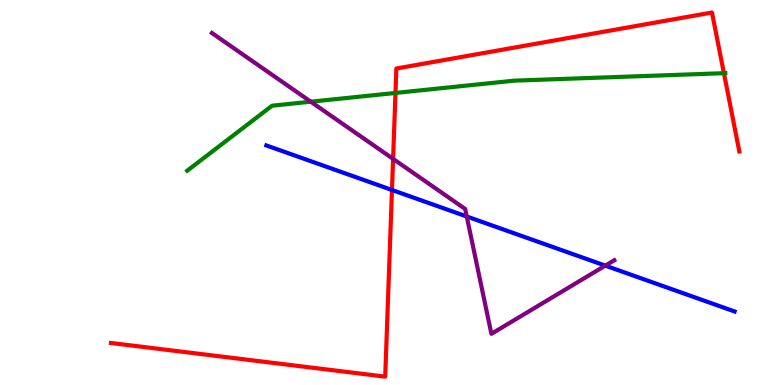[{'lines': ['blue', 'red'], 'intersections': [{'x': 5.06, 'y': 5.07}]}, {'lines': ['green', 'red'], 'intersections': [{'x': 5.1, 'y': 7.59}, {'x': 9.34, 'y': 8.1}]}, {'lines': ['purple', 'red'], 'intersections': [{'x': 5.07, 'y': 5.87}]}, {'lines': ['blue', 'green'], 'intersections': []}, {'lines': ['blue', 'purple'], 'intersections': [{'x': 6.02, 'y': 4.38}, {'x': 7.81, 'y': 3.1}]}, {'lines': ['green', 'purple'], 'intersections': [{'x': 4.01, 'y': 7.36}]}]